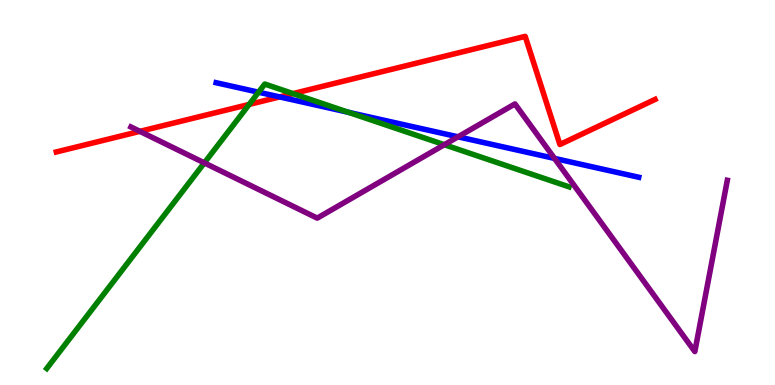[{'lines': ['blue', 'red'], 'intersections': [{'x': 3.61, 'y': 7.48}]}, {'lines': ['green', 'red'], 'intersections': [{'x': 3.22, 'y': 7.29}, {'x': 3.78, 'y': 7.57}]}, {'lines': ['purple', 'red'], 'intersections': [{'x': 1.81, 'y': 6.59}]}, {'lines': ['blue', 'green'], 'intersections': [{'x': 3.34, 'y': 7.61}, {'x': 4.5, 'y': 7.08}]}, {'lines': ['blue', 'purple'], 'intersections': [{'x': 5.91, 'y': 6.45}, {'x': 7.16, 'y': 5.89}]}, {'lines': ['green', 'purple'], 'intersections': [{'x': 2.64, 'y': 5.77}, {'x': 5.73, 'y': 6.24}]}]